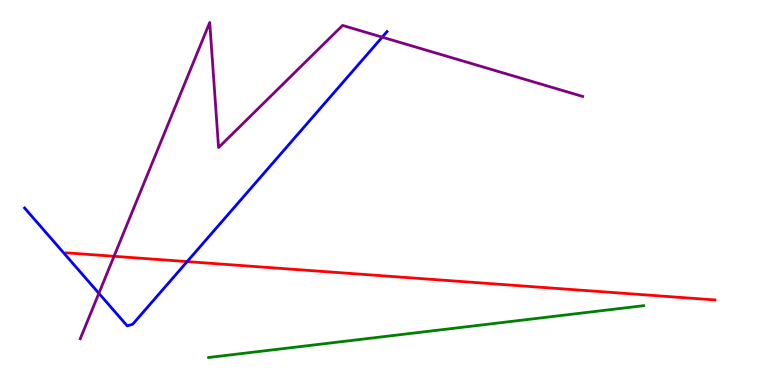[{'lines': ['blue', 'red'], 'intersections': [{'x': 2.41, 'y': 3.21}]}, {'lines': ['green', 'red'], 'intersections': []}, {'lines': ['purple', 'red'], 'intersections': [{'x': 1.47, 'y': 3.34}]}, {'lines': ['blue', 'green'], 'intersections': []}, {'lines': ['blue', 'purple'], 'intersections': [{'x': 1.28, 'y': 2.38}, {'x': 4.93, 'y': 9.04}]}, {'lines': ['green', 'purple'], 'intersections': []}]